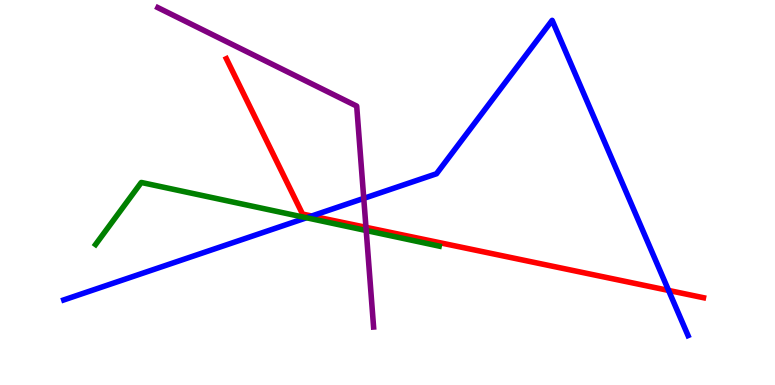[{'lines': ['blue', 'red'], 'intersections': [{'x': 4.02, 'y': 4.39}, {'x': 8.63, 'y': 2.46}]}, {'lines': ['green', 'red'], 'intersections': []}, {'lines': ['purple', 'red'], 'intersections': [{'x': 4.72, 'y': 4.1}]}, {'lines': ['blue', 'green'], 'intersections': [{'x': 3.95, 'y': 4.34}]}, {'lines': ['blue', 'purple'], 'intersections': [{'x': 4.69, 'y': 4.85}]}, {'lines': ['green', 'purple'], 'intersections': [{'x': 4.73, 'y': 4.01}]}]